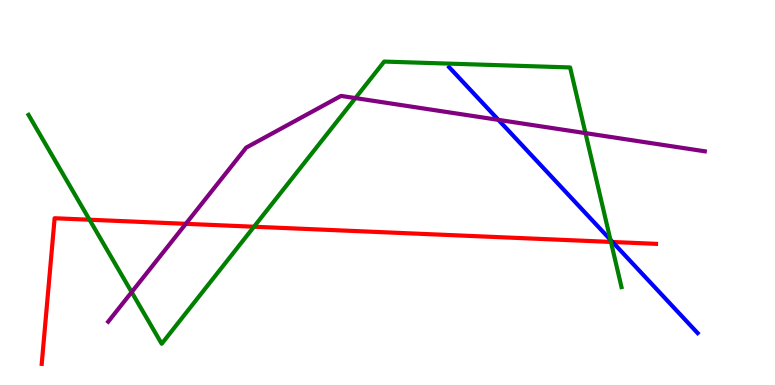[{'lines': ['blue', 'red'], 'intersections': [{'x': 7.9, 'y': 3.71}]}, {'lines': ['green', 'red'], 'intersections': [{'x': 1.16, 'y': 4.29}, {'x': 3.28, 'y': 4.11}, {'x': 7.88, 'y': 3.72}]}, {'lines': ['purple', 'red'], 'intersections': [{'x': 2.4, 'y': 4.19}]}, {'lines': ['blue', 'green'], 'intersections': [{'x': 7.88, 'y': 3.77}]}, {'lines': ['blue', 'purple'], 'intersections': [{'x': 6.43, 'y': 6.89}]}, {'lines': ['green', 'purple'], 'intersections': [{'x': 1.7, 'y': 2.41}, {'x': 4.59, 'y': 7.45}, {'x': 7.55, 'y': 6.54}]}]